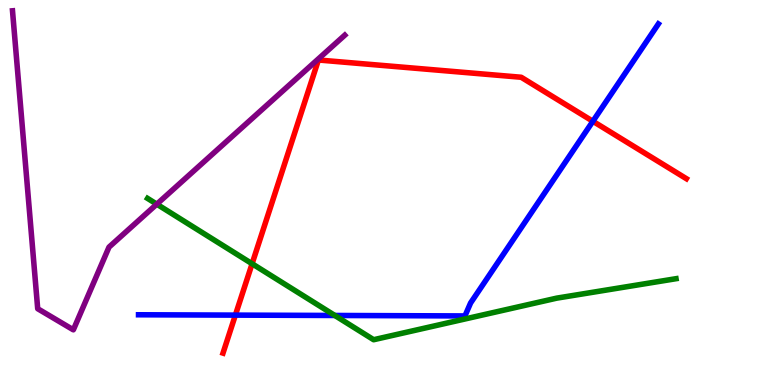[{'lines': ['blue', 'red'], 'intersections': [{'x': 3.04, 'y': 1.82}, {'x': 7.65, 'y': 6.85}]}, {'lines': ['green', 'red'], 'intersections': [{'x': 3.25, 'y': 3.15}]}, {'lines': ['purple', 'red'], 'intersections': []}, {'lines': ['blue', 'green'], 'intersections': [{'x': 4.32, 'y': 1.81}]}, {'lines': ['blue', 'purple'], 'intersections': []}, {'lines': ['green', 'purple'], 'intersections': [{'x': 2.02, 'y': 4.7}]}]